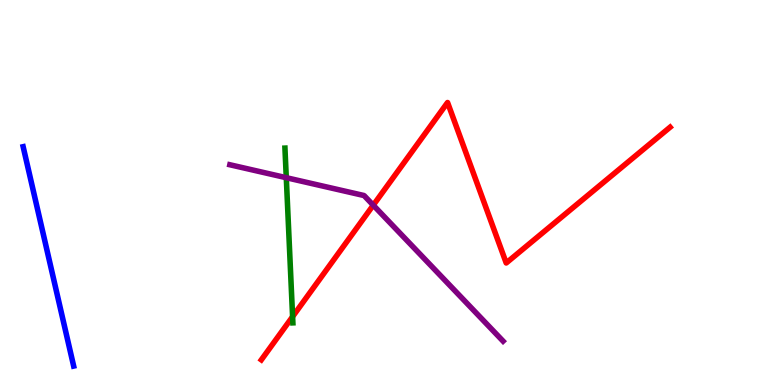[{'lines': ['blue', 'red'], 'intersections': []}, {'lines': ['green', 'red'], 'intersections': [{'x': 3.78, 'y': 1.78}]}, {'lines': ['purple', 'red'], 'intersections': [{'x': 4.82, 'y': 4.67}]}, {'lines': ['blue', 'green'], 'intersections': []}, {'lines': ['blue', 'purple'], 'intersections': []}, {'lines': ['green', 'purple'], 'intersections': [{'x': 3.69, 'y': 5.38}]}]